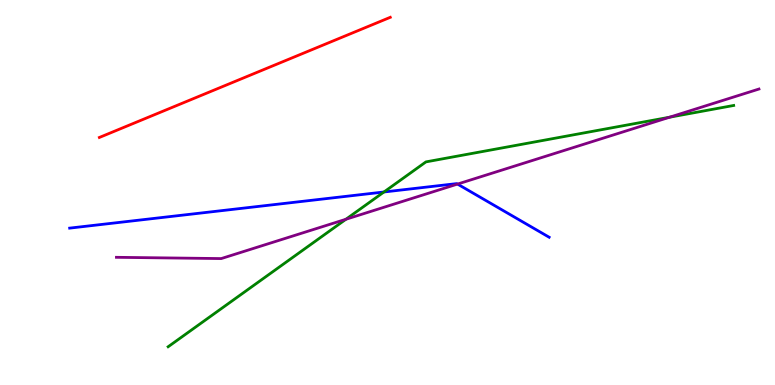[{'lines': ['blue', 'red'], 'intersections': []}, {'lines': ['green', 'red'], 'intersections': []}, {'lines': ['purple', 'red'], 'intersections': []}, {'lines': ['blue', 'green'], 'intersections': [{'x': 4.95, 'y': 5.01}]}, {'lines': ['blue', 'purple'], 'intersections': [{'x': 5.9, 'y': 5.22}]}, {'lines': ['green', 'purple'], 'intersections': [{'x': 4.46, 'y': 4.3}, {'x': 8.64, 'y': 6.96}]}]